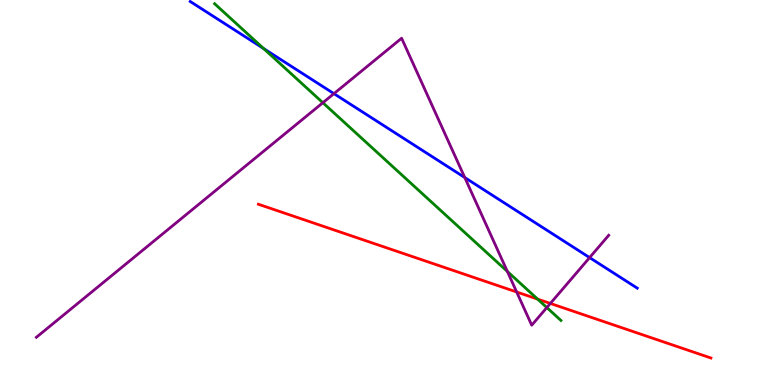[{'lines': ['blue', 'red'], 'intersections': []}, {'lines': ['green', 'red'], 'intersections': [{'x': 6.94, 'y': 2.23}]}, {'lines': ['purple', 'red'], 'intersections': [{'x': 6.67, 'y': 2.42}, {'x': 7.1, 'y': 2.12}]}, {'lines': ['blue', 'green'], 'intersections': [{'x': 3.4, 'y': 8.74}]}, {'lines': ['blue', 'purple'], 'intersections': [{'x': 4.31, 'y': 7.57}, {'x': 6.0, 'y': 5.39}, {'x': 7.61, 'y': 3.31}]}, {'lines': ['green', 'purple'], 'intersections': [{'x': 4.17, 'y': 7.33}, {'x': 6.55, 'y': 2.95}, {'x': 7.06, 'y': 2.01}]}]